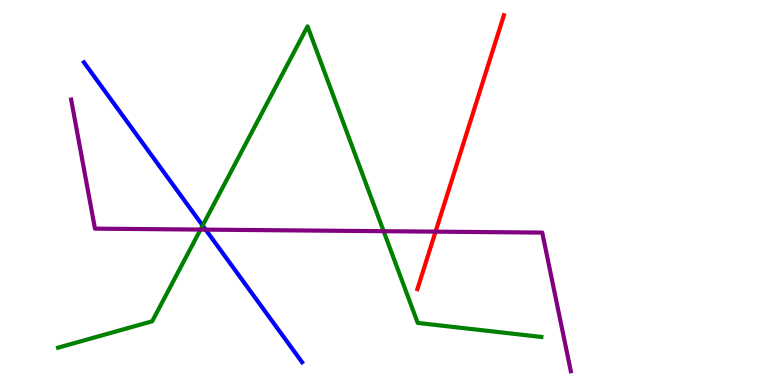[{'lines': ['blue', 'red'], 'intersections': []}, {'lines': ['green', 'red'], 'intersections': []}, {'lines': ['purple', 'red'], 'intersections': [{'x': 5.62, 'y': 3.98}]}, {'lines': ['blue', 'green'], 'intersections': [{'x': 2.61, 'y': 4.14}]}, {'lines': ['blue', 'purple'], 'intersections': [{'x': 2.65, 'y': 4.04}]}, {'lines': ['green', 'purple'], 'intersections': [{'x': 2.59, 'y': 4.04}, {'x': 4.95, 'y': 3.99}]}]